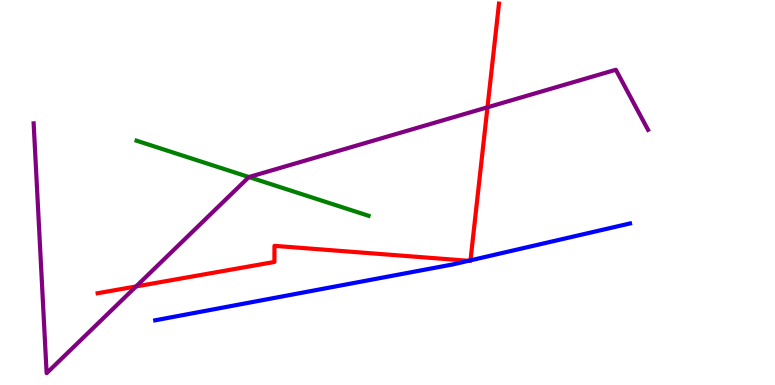[{'lines': ['blue', 'red'], 'intersections': [{'x': 6.04, 'y': 3.23}, {'x': 6.07, 'y': 3.24}]}, {'lines': ['green', 'red'], 'intersections': []}, {'lines': ['purple', 'red'], 'intersections': [{'x': 1.76, 'y': 2.56}, {'x': 6.29, 'y': 7.21}]}, {'lines': ['blue', 'green'], 'intersections': []}, {'lines': ['blue', 'purple'], 'intersections': []}, {'lines': ['green', 'purple'], 'intersections': [{'x': 3.21, 'y': 5.4}]}]